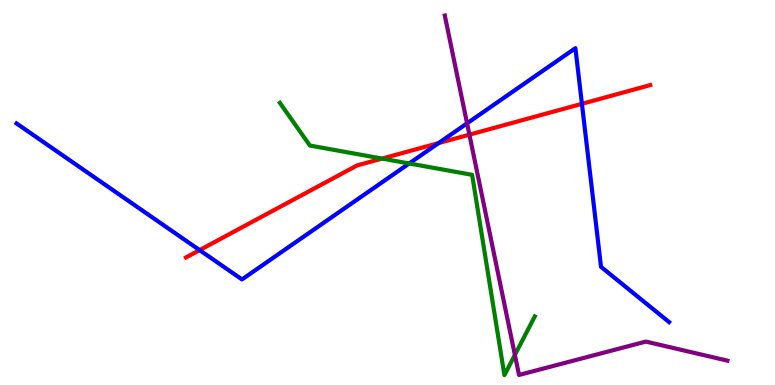[{'lines': ['blue', 'red'], 'intersections': [{'x': 2.58, 'y': 3.5}, {'x': 5.66, 'y': 6.28}, {'x': 7.51, 'y': 7.3}]}, {'lines': ['green', 'red'], 'intersections': [{'x': 4.93, 'y': 5.88}]}, {'lines': ['purple', 'red'], 'intersections': [{'x': 6.06, 'y': 6.5}]}, {'lines': ['blue', 'green'], 'intersections': [{'x': 5.28, 'y': 5.75}]}, {'lines': ['blue', 'purple'], 'intersections': [{'x': 6.03, 'y': 6.8}]}, {'lines': ['green', 'purple'], 'intersections': [{'x': 6.64, 'y': 0.781}]}]